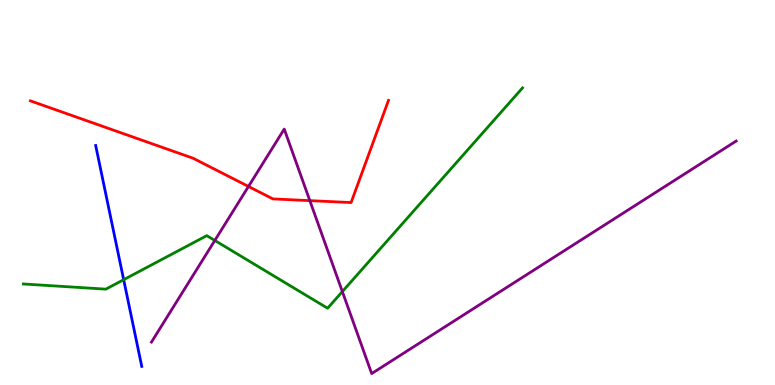[{'lines': ['blue', 'red'], 'intersections': []}, {'lines': ['green', 'red'], 'intersections': []}, {'lines': ['purple', 'red'], 'intersections': [{'x': 3.21, 'y': 5.16}, {'x': 4.0, 'y': 4.79}]}, {'lines': ['blue', 'green'], 'intersections': [{'x': 1.6, 'y': 2.73}]}, {'lines': ['blue', 'purple'], 'intersections': []}, {'lines': ['green', 'purple'], 'intersections': [{'x': 2.77, 'y': 3.75}, {'x': 4.42, 'y': 2.43}]}]